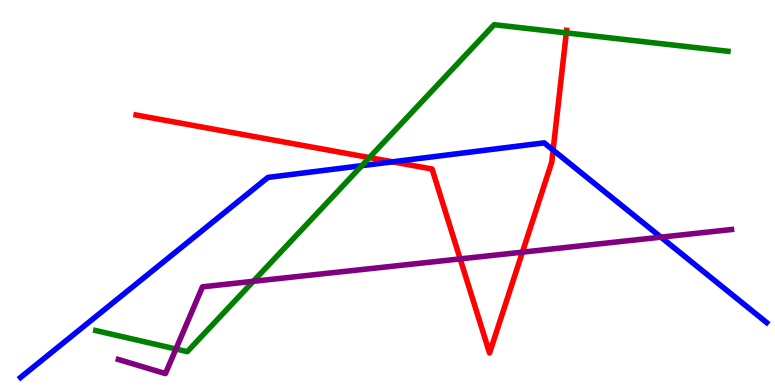[{'lines': ['blue', 'red'], 'intersections': [{'x': 5.07, 'y': 5.8}, {'x': 7.14, 'y': 6.1}]}, {'lines': ['green', 'red'], 'intersections': [{'x': 4.77, 'y': 5.91}, {'x': 7.31, 'y': 9.15}]}, {'lines': ['purple', 'red'], 'intersections': [{'x': 5.94, 'y': 3.28}, {'x': 6.74, 'y': 3.45}]}, {'lines': ['blue', 'green'], 'intersections': [{'x': 4.67, 'y': 5.7}]}, {'lines': ['blue', 'purple'], 'intersections': [{'x': 8.53, 'y': 3.84}]}, {'lines': ['green', 'purple'], 'intersections': [{'x': 2.27, 'y': 0.935}, {'x': 3.27, 'y': 2.69}]}]